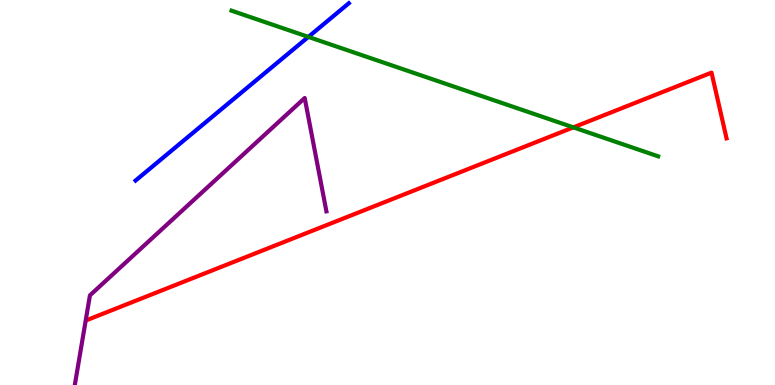[{'lines': ['blue', 'red'], 'intersections': []}, {'lines': ['green', 'red'], 'intersections': [{'x': 7.4, 'y': 6.69}]}, {'lines': ['purple', 'red'], 'intersections': []}, {'lines': ['blue', 'green'], 'intersections': [{'x': 3.98, 'y': 9.04}]}, {'lines': ['blue', 'purple'], 'intersections': []}, {'lines': ['green', 'purple'], 'intersections': []}]